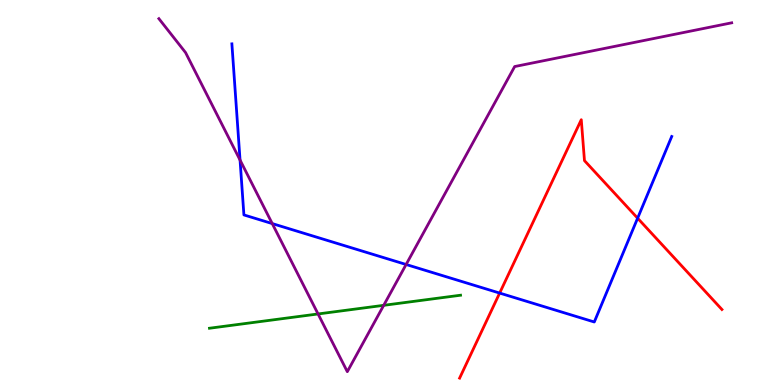[{'lines': ['blue', 'red'], 'intersections': [{'x': 6.45, 'y': 2.39}, {'x': 8.23, 'y': 4.33}]}, {'lines': ['green', 'red'], 'intersections': []}, {'lines': ['purple', 'red'], 'intersections': []}, {'lines': ['blue', 'green'], 'intersections': []}, {'lines': ['blue', 'purple'], 'intersections': [{'x': 3.1, 'y': 5.84}, {'x': 3.51, 'y': 4.19}, {'x': 5.24, 'y': 3.13}]}, {'lines': ['green', 'purple'], 'intersections': [{'x': 4.1, 'y': 1.85}, {'x': 4.95, 'y': 2.07}]}]